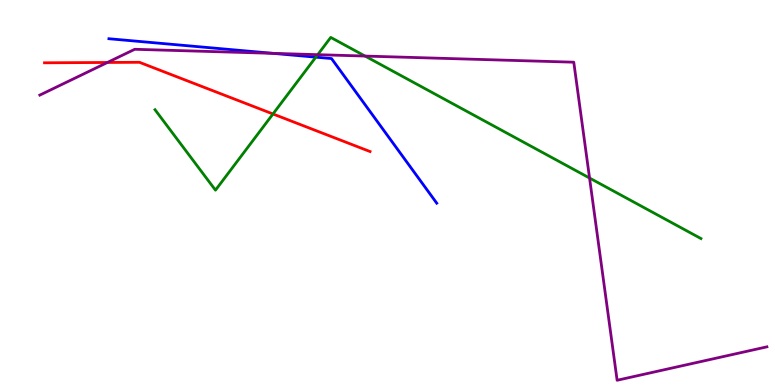[{'lines': ['blue', 'red'], 'intersections': []}, {'lines': ['green', 'red'], 'intersections': [{'x': 3.52, 'y': 7.04}]}, {'lines': ['purple', 'red'], 'intersections': [{'x': 1.39, 'y': 8.38}]}, {'lines': ['blue', 'green'], 'intersections': [{'x': 4.08, 'y': 8.52}]}, {'lines': ['blue', 'purple'], 'intersections': [{'x': 3.52, 'y': 8.61}]}, {'lines': ['green', 'purple'], 'intersections': [{'x': 4.1, 'y': 8.58}, {'x': 4.71, 'y': 8.54}, {'x': 7.61, 'y': 5.38}]}]